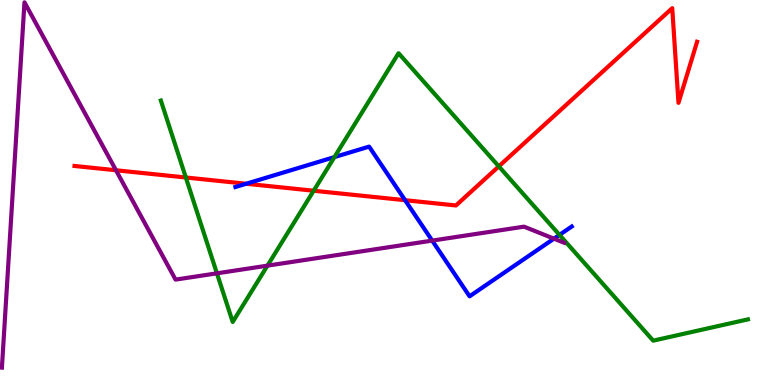[{'lines': ['blue', 'red'], 'intersections': [{'x': 3.18, 'y': 5.23}, {'x': 5.23, 'y': 4.8}]}, {'lines': ['green', 'red'], 'intersections': [{'x': 2.4, 'y': 5.39}, {'x': 4.05, 'y': 5.05}, {'x': 6.44, 'y': 5.68}]}, {'lines': ['purple', 'red'], 'intersections': [{'x': 1.5, 'y': 5.58}]}, {'lines': ['blue', 'green'], 'intersections': [{'x': 4.32, 'y': 5.92}, {'x': 7.22, 'y': 3.9}]}, {'lines': ['blue', 'purple'], 'intersections': [{'x': 5.58, 'y': 3.75}, {'x': 7.15, 'y': 3.8}]}, {'lines': ['green', 'purple'], 'intersections': [{'x': 2.8, 'y': 2.9}, {'x': 3.45, 'y': 3.1}]}]